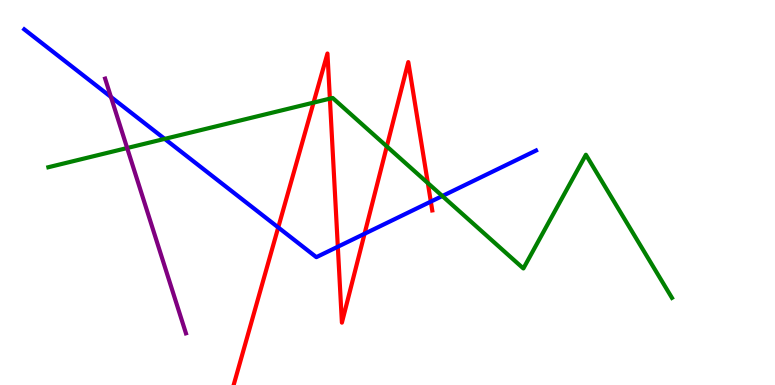[{'lines': ['blue', 'red'], 'intersections': [{'x': 3.59, 'y': 4.09}, {'x': 4.36, 'y': 3.59}, {'x': 4.7, 'y': 3.93}, {'x': 5.56, 'y': 4.76}]}, {'lines': ['green', 'red'], 'intersections': [{'x': 4.05, 'y': 7.33}, {'x': 4.26, 'y': 7.44}, {'x': 4.99, 'y': 6.2}, {'x': 5.52, 'y': 5.25}]}, {'lines': ['purple', 'red'], 'intersections': []}, {'lines': ['blue', 'green'], 'intersections': [{'x': 2.13, 'y': 6.39}, {'x': 5.71, 'y': 4.91}]}, {'lines': ['blue', 'purple'], 'intersections': [{'x': 1.43, 'y': 7.48}]}, {'lines': ['green', 'purple'], 'intersections': [{'x': 1.64, 'y': 6.16}]}]